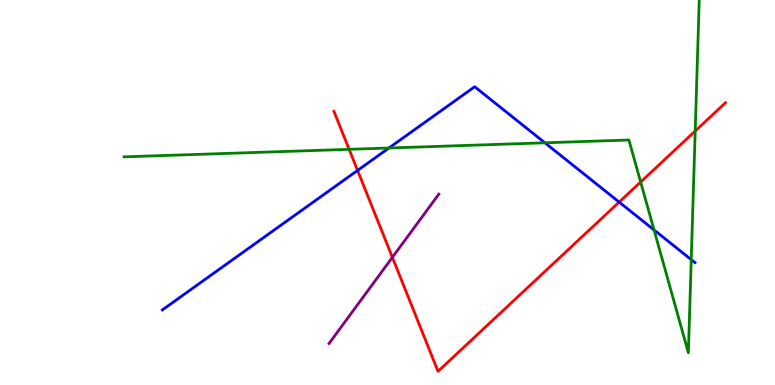[{'lines': ['blue', 'red'], 'intersections': [{'x': 4.61, 'y': 5.57}, {'x': 7.99, 'y': 4.75}]}, {'lines': ['green', 'red'], 'intersections': [{'x': 4.5, 'y': 6.12}, {'x': 8.27, 'y': 5.27}, {'x': 8.97, 'y': 6.6}]}, {'lines': ['purple', 'red'], 'intersections': [{'x': 5.06, 'y': 3.32}]}, {'lines': ['blue', 'green'], 'intersections': [{'x': 5.02, 'y': 6.16}, {'x': 7.03, 'y': 6.29}, {'x': 8.44, 'y': 4.03}, {'x': 8.92, 'y': 3.26}]}, {'lines': ['blue', 'purple'], 'intersections': []}, {'lines': ['green', 'purple'], 'intersections': []}]